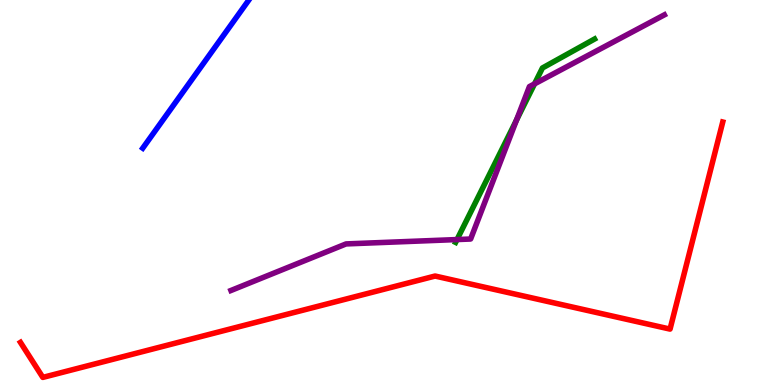[{'lines': ['blue', 'red'], 'intersections': []}, {'lines': ['green', 'red'], 'intersections': []}, {'lines': ['purple', 'red'], 'intersections': []}, {'lines': ['blue', 'green'], 'intersections': []}, {'lines': ['blue', 'purple'], 'intersections': []}, {'lines': ['green', 'purple'], 'intersections': [{'x': 5.9, 'y': 3.78}, {'x': 6.66, 'y': 6.88}, {'x': 6.9, 'y': 7.82}]}]